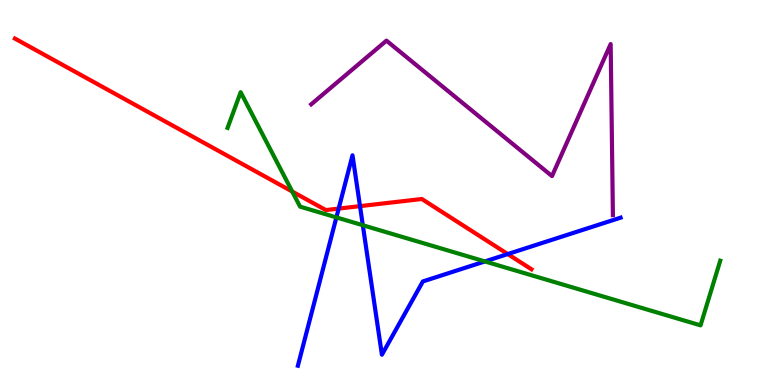[{'lines': ['blue', 'red'], 'intersections': [{'x': 4.37, 'y': 4.58}, {'x': 4.65, 'y': 4.65}, {'x': 6.55, 'y': 3.4}]}, {'lines': ['green', 'red'], 'intersections': [{'x': 3.77, 'y': 5.02}]}, {'lines': ['purple', 'red'], 'intersections': []}, {'lines': ['blue', 'green'], 'intersections': [{'x': 4.34, 'y': 4.35}, {'x': 4.68, 'y': 4.15}, {'x': 6.26, 'y': 3.21}]}, {'lines': ['blue', 'purple'], 'intersections': []}, {'lines': ['green', 'purple'], 'intersections': []}]